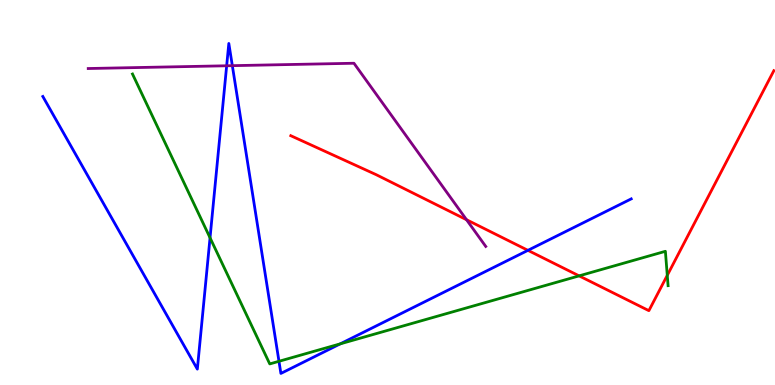[{'lines': ['blue', 'red'], 'intersections': [{'x': 6.81, 'y': 3.5}]}, {'lines': ['green', 'red'], 'intersections': [{'x': 7.47, 'y': 2.83}, {'x': 8.61, 'y': 2.85}]}, {'lines': ['purple', 'red'], 'intersections': [{'x': 6.02, 'y': 4.29}]}, {'lines': ['blue', 'green'], 'intersections': [{'x': 2.71, 'y': 3.82}, {'x': 3.6, 'y': 0.616}, {'x': 4.39, 'y': 1.07}]}, {'lines': ['blue', 'purple'], 'intersections': [{'x': 2.92, 'y': 8.29}, {'x': 3.0, 'y': 8.29}]}, {'lines': ['green', 'purple'], 'intersections': []}]